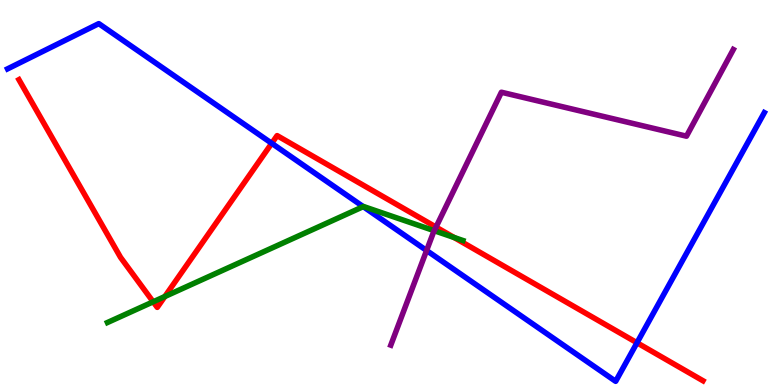[{'lines': ['blue', 'red'], 'intersections': [{'x': 3.51, 'y': 6.28}, {'x': 8.22, 'y': 1.1}]}, {'lines': ['green', 'red'], 'intersections': [{'x': 1.98, 'y': 2.16}, {'x': 2.13, 'y': 2.3}, {'x': 5.86, 'y': 3.83}]}, {'lines': ['purple', 'red'], 'intersections': [{'x': 5.63, 'y': 4.1}]}, {'lines': ['blue', 'green'], 'intersections': [{'x': 4.69, 'y': 4.63}]}, {'lines': ['blue', 'purple'], 'intersections': [{'x': 5.5, 'y': 3.49}]}, {'lines': ['green', 'purple'], 'intersections': [{'x': 5.6, 'y': 4.01}]}]